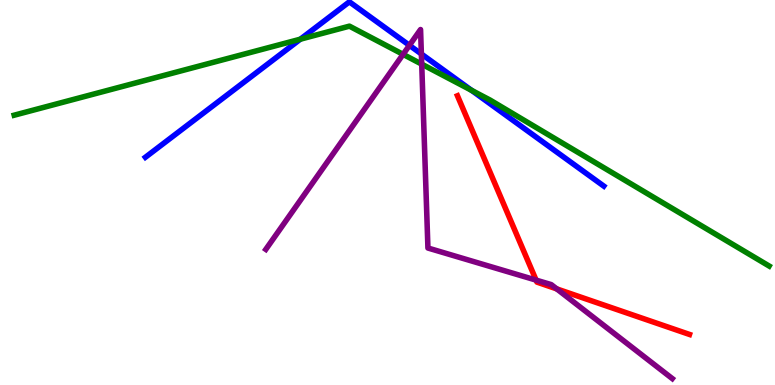[{'lines': ['blue', 'red'], 'intersections': []}, {'lines': ['green', 'red'], 'intersections': []}, {'lines': ['purple', 'red'], 'intersections': [{'x': 6.92, 'y': 2.72}, {'x': 7.18, 'y': 2.5}]}, {'lines': ['blue', 'green'], 'intersections': [{'x': 3.88, 'y': 8.98}, {'x': 6.09, 'y': 7.65}]}, {'lines': ['blue', 'purple'], 'intersections': [{'x': 5.28, 'y': 8.82}, {'x': 5.44, 'y': 8.6}]}, {'lines': ['green', 'purple'], 'intersections': [{'x': 5.2, 'y': 8.59}, {'x': 5.44, 'y': 8.33}]}]